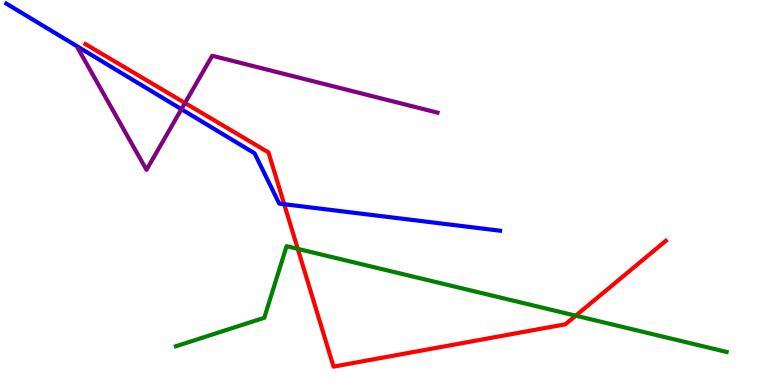[{'lines': ['blue', 'red'], 'intersections': [{'x': 3.67, 'y': 4.7}]}, {'lines': ['green', 'red'], 'intersections': [{'x': 3.84, 'y': 3.54}, {'x': 7.43, 'y': 1.8}]}, {'lines': ['purple', 'red'], 'intersections': [{'x': 2.39, 'y': 7.32}]}, {'lines': ['blue', 'green'], 'intersections': []}, {'lines': ['blue', 'purple'], 'intersections': [{'x': 2.34, 'y': 7.16}]}, {'lines': ['green', 'purple'], 'intersections': []}]